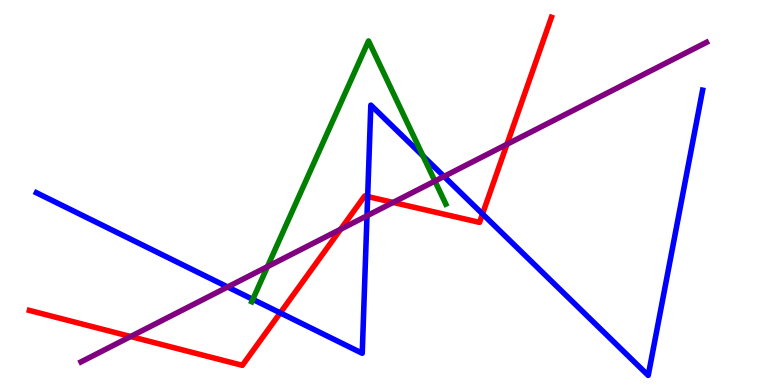[{'lines': ['blue', 'red'], 'intersections': [{'x': 3.62, 'y': 1.87}, {'x': 4.74, 'y': 4.89}, {'x': 6.23, 'y': 4.44}]}, {'lines': ['green', 'red'], 'intersections': []}, {'lines': ['purple', 'red'], 'intersections': [{'x': 1.69, 'y': 1.26}, {'x': 4.4, 'y': 4.05}, {'x': 5.07, 'y': 4.74}, {'x': 6.54, 'y': 6.25}]}, {'lines': ['blue', 'green'], 'intersections': [{'x': 3.26, 'y': 2.22}, {'x': 5.46, 'y': 5.95}]}, {'lines': ['blue', 'purple'], 'intersections': [{'x': 2.94, 'y': 2.55}, {'x': 4.74, 'y': 4.4}, {'x': 5.73, 'y': 5.42}]}, {'lines': ['green', 'purple'], 'intersections': [{'x': 3.45, 'y': 3.07}, {'x': 5.61, 'y': 5.3}]}]